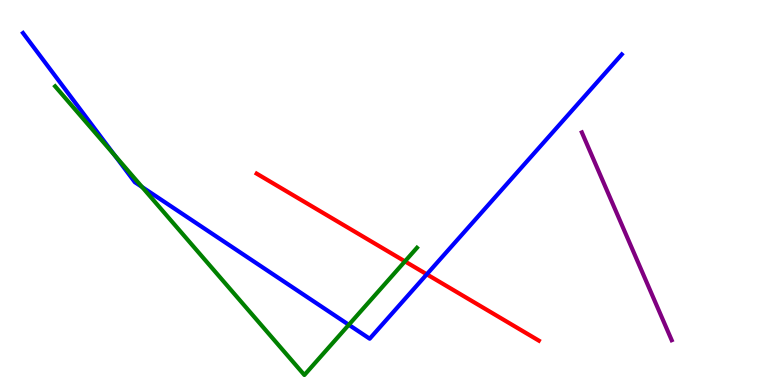[{'lines': ['blue', 'red'], 'intersections': [{'x': 5.51, 'y': 2.88}]}, {'lines': ['green', 'red'], 'intersections': [{'x': 5.23, 'y': 3.21}]}, {'lines': ['purple', 'red'], 'intersections': []}, {'lines': ['blue', 'green'], 'intersections': [{'x': 1.48, 'y': 5.97}, {'x': 1.83, 'y': 5.14}, {'x': 4.5, 'y': 1.56}]}, {'lines': ['blue', 'purple'], 'intersections': []}, {'lines': ['green', 'purple'], 'intersections': []}]